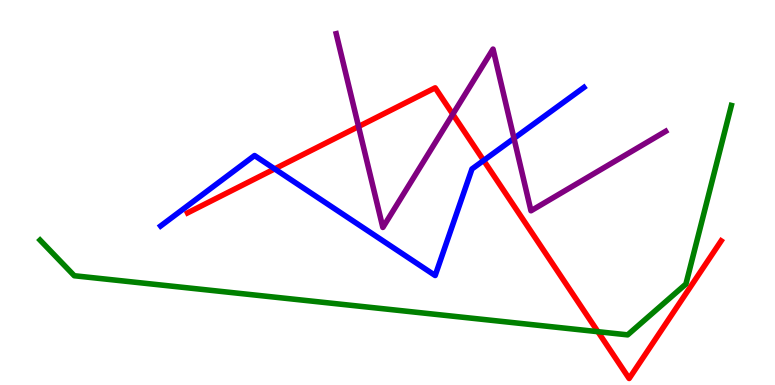[{'lines': ['blue', 'red'], 'intersections': [{'x': 3.54, 'y': 5.61}, {'x': 6.24, 'y': 5.83}]}, {'lines': ['green', 'red'], 'intersections': [{'x': 7.71, 'y': 1.38}]}, {'lines': ['purple', 'red'], 'intersections': [{'x': 4.63, 'y': 6.71}, {'x': 5.84, 'y': 7.03}]}, {'lines': ['blue', 'green'], 'intersections': []}, {'lines': ['blue', 'purple'], 'intersections': [{'x': 6.63, 'y': 6.41}]}, {'lines': ['green', 'purple'], 'intersections': []}]